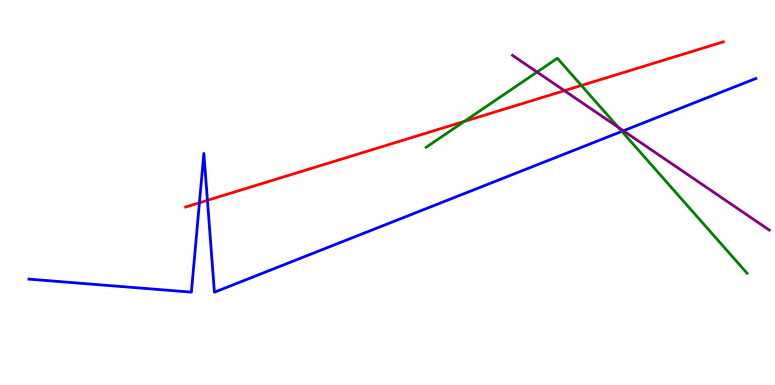[{'lines': ['blue', 'red'], 'intersections': [{'x': 2.57, 'y': 4.73}, {'x': 2.68, 'y': 4.8}]}, {'lines': ['green', 'red'], 'intersections': [{'x': 5.99, 'y': 6.85}, {'x': 7.5, 'y': 7.78}]}, {'lines': ['purple', 'red'], 'intersections': [{'x': 7.28, 'y': 7.64}]}, {'lines': ['blue', 'green'], 'intersections': [{'x': 8.02, 'y': 6.59}]}, {'lines': ['blue', 'purple'], 'intersections': [{'x': 8.04, 'y': 6.6}]}, {'lines': ['green', 'purple'], 'intersections': [{'x': 6.93, 'y': 8.13}, {'x': 7.98, 'y': 6.69}]}]